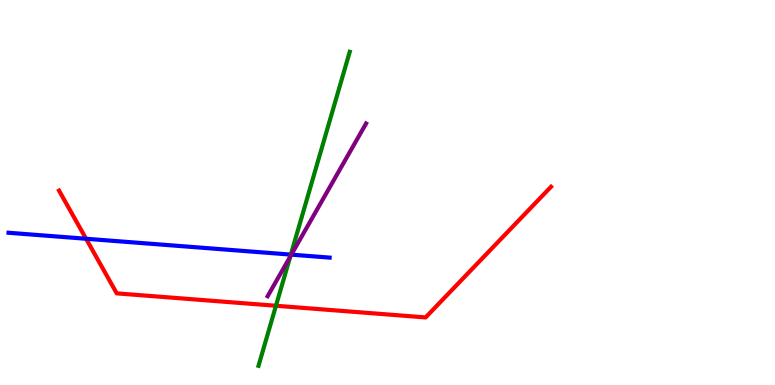[{'lines': ['blue', 'red'], 'intersections': [{'x': 1.11, 'y': 3.8}]}, {'lines': ['green', 'red'], 'intersections': [{'x': 3.56, 'y': 2.06}]}, {'lines': ['purple', 'red'], 'intersections': []}, {'lines': ['blue', 'green'], 'intersections': [{'x': 3.75, 'y': 3.39}]}, {'lines': ['blue', 'purple'], 'intersections': [{'x': 3.76, 'y': 3.39}]}, {'lines': ['green', 'purple'], 'intersections': [{'x': 3.75, 'y': 3.34}]}]